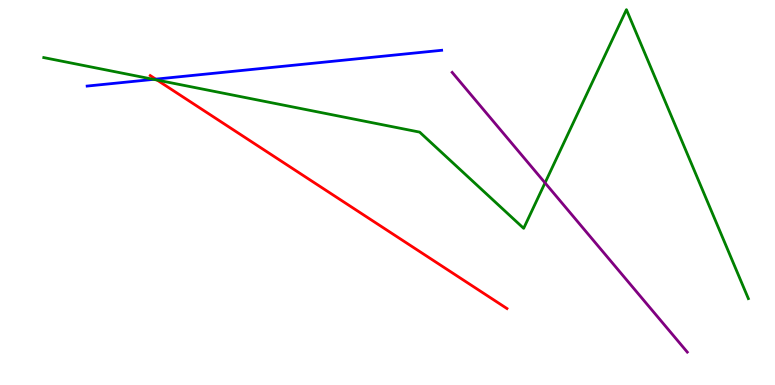[{'lines': ['blue', 'red'], 'intersections': [{'x': 2.01, 'y': 7.94}]}, {'lines': ['green', 'red'], 'intersections': [{'x': 2.03, 'y': 7.92}]}, {'lines': ['purple', 'red'], 'intersections': []}, {'lines': ['blue', 'green'], 'intersections': [{'x': 1.98, 'y': 7.94}]}, {'lines': ['blue', 'purple'], 'intersections': []}, {'lines': ['green', 'purple'], 'intersections': [{'x': 7.03, 'y': 5.25}]}]